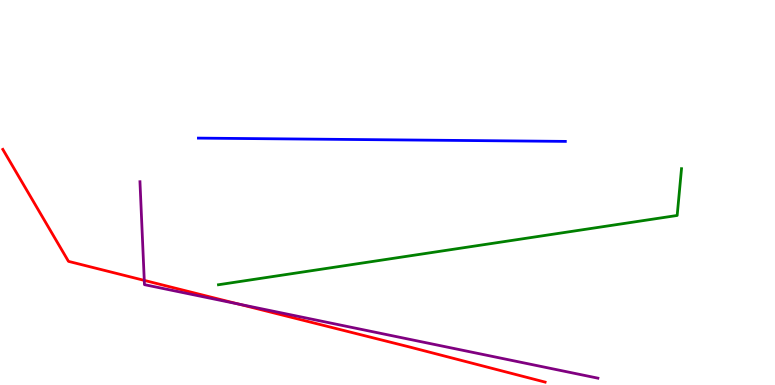[{'lines': ['blue', 'red'], 'intersections': []}, {'lines': ['green', 'red'], 'intersections': []}, {'lines': ['purple', 'red'], 'intersections': [{'x': 1.86, 'y': 2.72}, {'x': 3.08, 'y': 2.1}]}, {'lines': ['blue', 'green'], 'intersections': []}, {'lines': ['blue', 'purple'], 'intersections': []}, {'lines': ['green', 'purple'], 'intersections': []}]